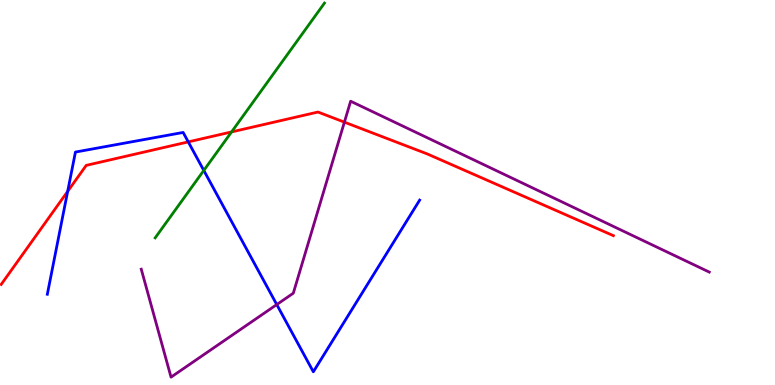[{'lines': ['blue', 'red'], 'intersections': [{'x': 0.873, 'y': 5.03}, {'x': 2.43, 'y': 6.31}]}, {'lines': ['green', 'red'], 'intersections': [{'x': 2.99, 'y': 6.57}]}, {'lines': ['purple', 'red'], 'intersections': [{'x': 4.44, 'y': 6.83}]}, {'lines': ['blue', 'green'], 'intersections': [{'x': 2.63, 'y': 5.57}]}, {'lines': ['blue', 'purple'], 'intersections': [{'x': 3.57, 'y': 2.09}]}, {'lines': ['green', 'purple'], 'intersections': []}]